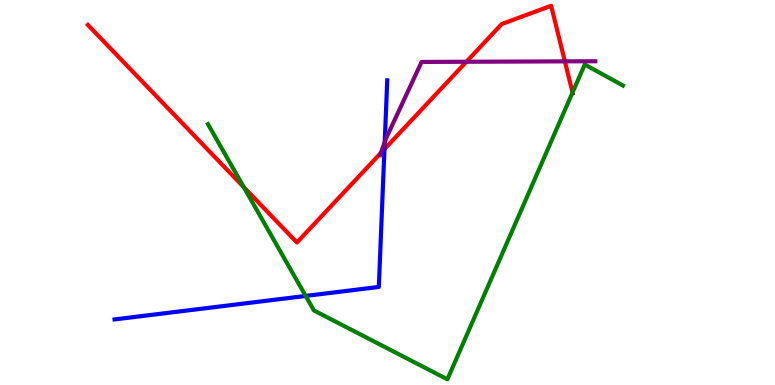[{'lines': ['blue', 'red'], 'intersections': [{'x': 4.96, 'y': 6.13}]}, {'lines': ['green', 'red'], 'intersections': [{'x': 3.15, 'y': 5.14}, {'x': 7.39, 'y': 7.6}]}, {'lines': ['purple', 'red'], 'intersections': [{'x': 4.91, 'y': 6.03}, {'x': 6.02, 'y': 8.4}, {'x': 7.29, 'y': 8.41}]}, {'lines': ['blue', 'green'], 'intersections': [{'x': 3.94, 'y': 2.31}]}, {'lines': ['blue', 'purple'], 'intersections': [{'x': 4.96, 'y': 6.3}]}, {'lines': ['green', 'purple'], 'intersections': []}]